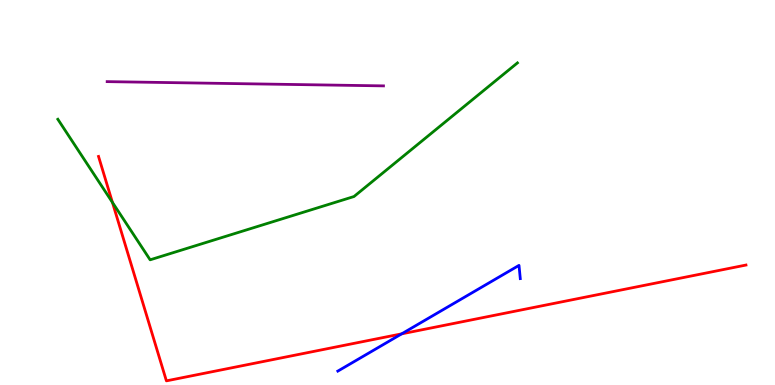[{'lines': ['blue', 'red'], 'intersections': [{'x': 5.18, 'y': 1.33}]}, {'lines': ['green', 'red'], 'intersections': [{'x': 1.45, 'y': 4.74}]}, {'lines': ['purple', 'red'], 'intersections': []}, {'lines': ['blue', 'green'], 'intersections': []}, {'lines': ['blue', 'purple'], 'intersections': []}, {'lines': ['green', 'purple'], 'intersections': []}]